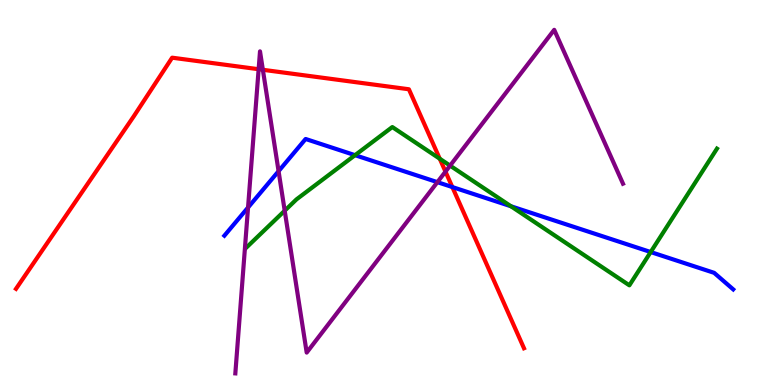[{'lines': ['blue', 'red'], 'intersections': [{'x': 5.84, 'y': 5.14}]}, {'lines': ['green', 'red'], 'intersections': [{'x': 5.67, 'y': 5.88}]}, {'lines': ['purple', 'red'], 'intersections': [{'x': 3.34, 'y': 8.2}, {'x': 3.39, 'y': 8.19}, {'x': 5.75, 'y': 5.54}]}, {'lines': ['blue', 'green'], 'intersections': [{'x': 4.58, 'y': 5.97}, {'x': 6.59, 'y': 4.64}, {'x': 8.4, 'y': 3.45}]}, {'lines': ['blue', 'purple'], 'intersections': [{'x': 3.2, 'y': 4.61}, {'x': 3.59, 'y': 5.55}, {'x': 5.64, 'y': 5.27}]}, {'lines': ['green', 'purple'], 'intersections': [{'x': 3.67, 'y': 4.53}, {'x': 5.81, 'y': 5.7}]}]